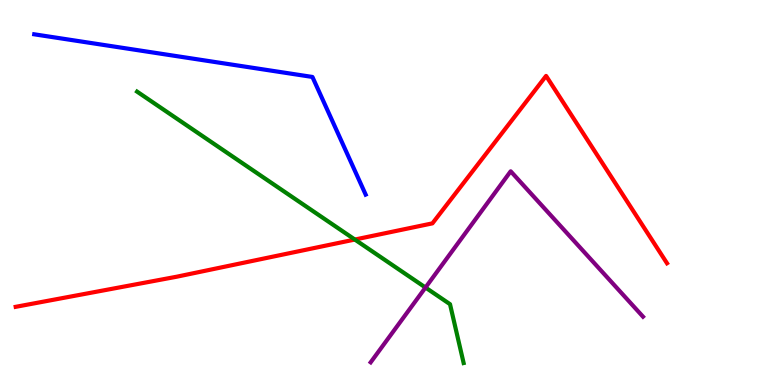[{'lines': ['blue', 'red'], 'intersections': []}, {'lines': ['green', 'red'], 'intersections': [{'x': 4.58, 'y': 3.78}]}, {'lines': ['purple', 'red'], 'intersections': []}, {'lines': ['blue', 'green'], 'intersections': []}, {'lines': ['blue', 'purple'], 'intersections': []}, {'lines': ['green', 'purple'], 'intersections': [{'x': 5.49, 'y': 2.53}]}]